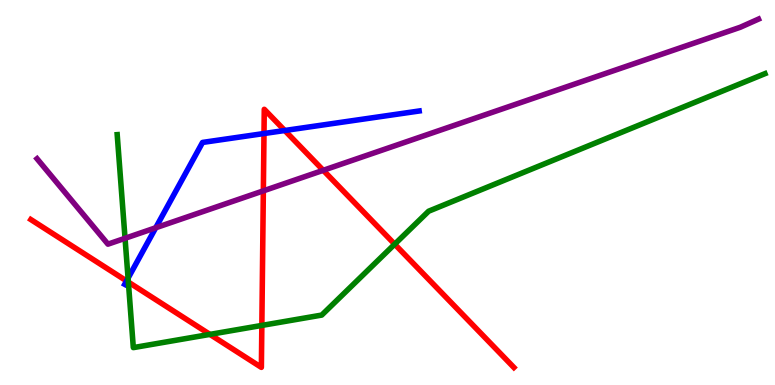[{'lines': ['blue', 'red'], 'intersections': [{'x': 1.63, 'y': 2.7}, {'x': 3.41, 'y': 6.53}, {'x': 3.67, 'y': 6.61}]}, {'lines': ['green', 'red'], 'intersections': [{'x': 1.66, 'y': 2.67}, {'x': 2.71, 'y': 1.31}, {'x': 3.38, 'y': 1.55}, {'x': 5.09, 'y': 3.66}]}, {'lines': ['purple', 'red'], 'intersections': [{'x': 3.4, 'y': 5.04}, {'x': 4.17, 'y': 5.58}]}, {'lines': ['blue', 'green'], 'intersections': [{'x': 1.65, 'y': 2.77}]}, {'lines': ['blue', 'purple'], 'intersections': [{'x': 2.01, 'y': 4.08}]}, {'lines': ['green', 'purple'], 'intersections': [{'x': 1.61, 'y': 3.81}]}]